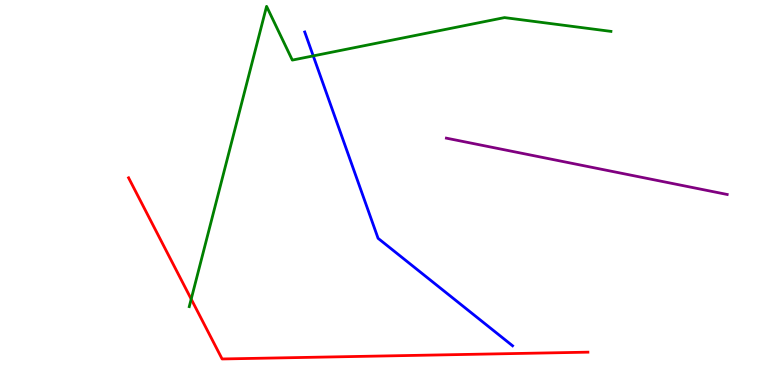[{'lines': ['blue', 'red'], 'intersections': []}, {'lines': ['green', 'red'], 'intersections': [{'x': 2.47, 'y': 2.23}]}, {'lines': ['purple', 'red'], 'intersections': []}, {'lines': ['blue', 'green'], 'intersections': [{'x': 4.04, 'y': 8.55}]}, {'lines': ['blue', 'purple'], 'intersections': []}, {'lines': ['green', 'purple'], 'intersections': []}]